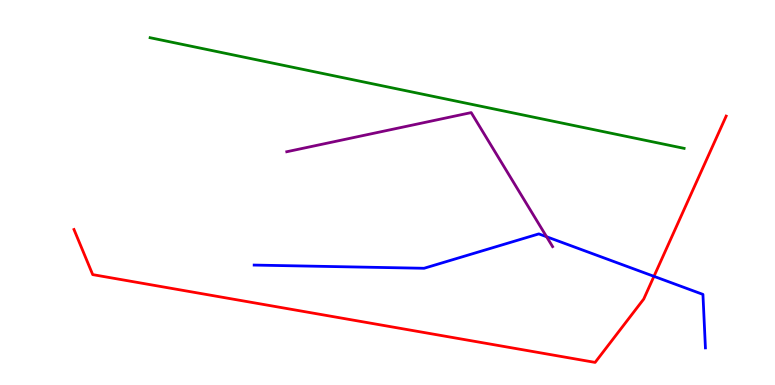[{'lines': ['blue', 'red'], 'intersections': [{'x': 8.44, 'y': 2.82}]}, {'lines': ['green', 'red'], 'intersections': []}, {'lines': ['purple', 'red'], 'intersections': []}, {'lines': ['blue', 'green'], 'intersections': []}, {'lines': ['blue', 'purple'], 'intersections': [{'x': 7.05, 'y': 3.85}]}, {'lines': ['green', 'purple'], 'intersections': []}]